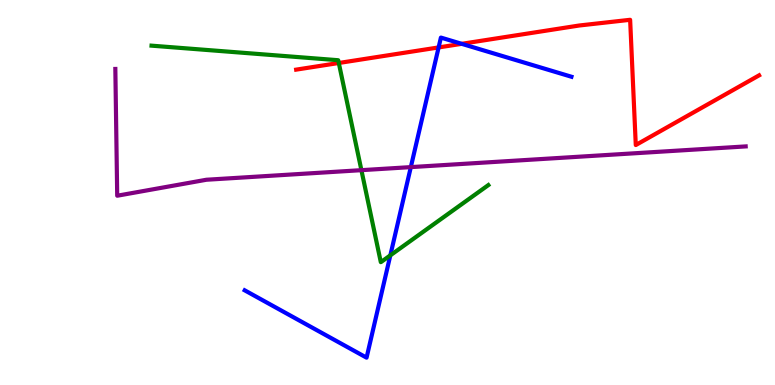[{'lines': ['blue', 'red'], 'intersections': [{'x': 5.66, 'y': 8.77}, {'x': 5.96, 'y': 8.86}]}, {'lines': ['green', 'red'], 'intersections': [{'x': 4.37, 'y': 8.36}]}, {'lines': ['purple', 'red'], 'intersections': []}, {'lines': ['blue', 'green'], 'intersections': [{'x': 5.04, 'y': 3.37}]}, {'lines': ['blue', 'purple'], 'intersections': [{'x': 5.3, 'y': 5.66}]}, {'lines': ['green', 'purple'], 'intersections': [{'x': 4.66, 'y': 5.58}]}]